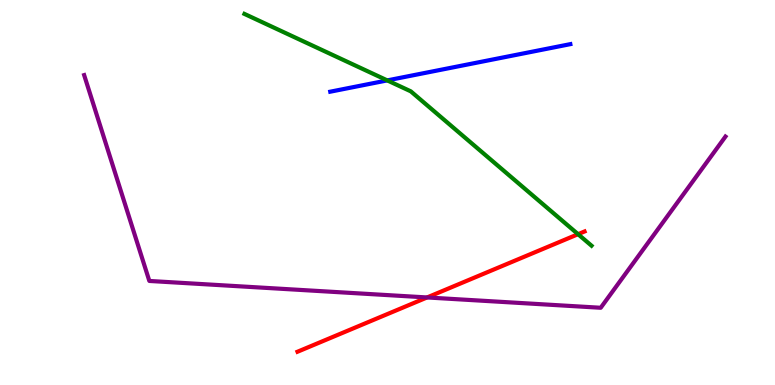[{'lines': ['blue', 'red'], 'intersections': []}, {'lines': ['green', 'red'], 'intersections': [{'x': 7.46, 'y': 3.92}]}, {'lines': ['purple', 'red'], 'intersections': [{'x': 5.51, 'y': 2.27}]}, {'lines': ['blue', 'green'], 'intersections': [{'x': 5.0, 'y': 7.91}]}, {'lines': ['blue', 'purple'], 'intersections': []}, {'lines': ['green', 'purple'], 'intersections': []}]